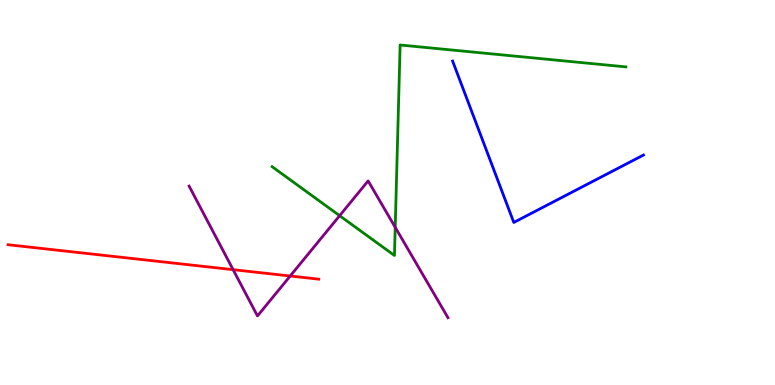[{'lines': ['blue', 'red'], 'intersections': []}, {'lines': ['green', 'red'], 'intersections': []}, {'lines': ['purple', 'red'], 'intersections': [{'x': 3.01, 'y': 3.0}, {'x': 3.74, 'y': 2.83}]}, {'lines': ['blue', 'green'], 'intersections': []}, {'lines': ['blue', 'purple'], 'intersections': []}, {'lines': ['green', 'purple'], 'intersections': [{'x': 4.38, 'y': 4.4}, {'x': 5.1, 'y': 4.1}]}]